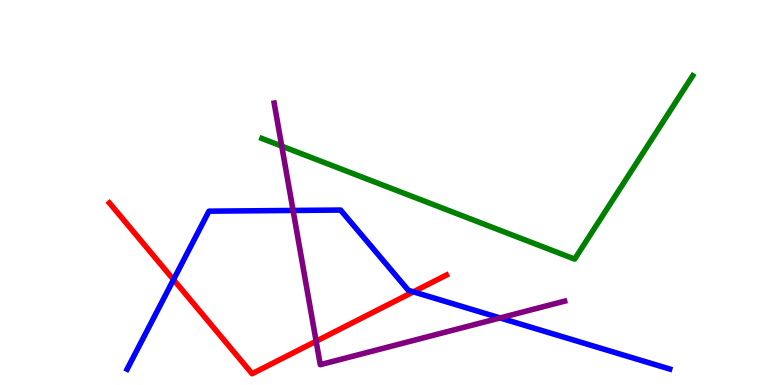[{'lines': ['blue', 'red'], 'intersections': [{'x': 2.24, 'y': 2.74}, {'x': 5.33, 'y': 2.42}]}, {'lines': ['green', 'red'], 'intersections': []}, {'lines': ['purple', 'red'], 'intersections': [{'x': 4.08, 'y': 1.14}]}, {'lines': ['blue', 'green'], 'intersections': []}, {'lines': ['blue', 'purple'], 'intersections': [{'x': 3.78, 'y': 4.53}, {'x': 6.45, 'y': 1.74}]}, {'lines': ['green', 'purple'], 'intersections': [{'x': 3.64, 'y': 6.2}]}]